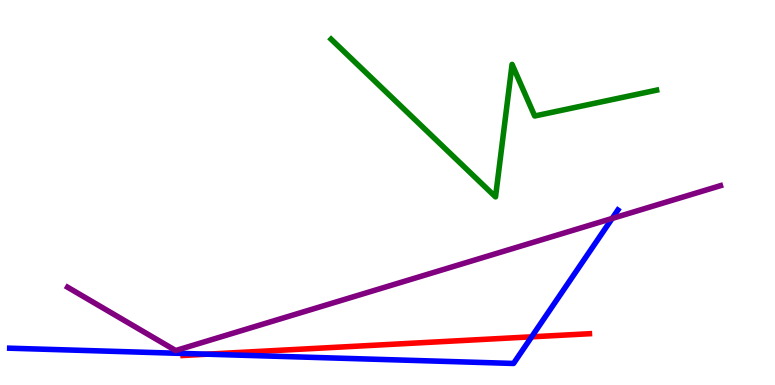[{'lines': ['blue', 'red'], 'intersections': [{'x': 2.67, 'y': 0.8}, {'x': 6.86, 'y': 1.25}]}, {'lines': ['green', 'red'], 'intersections': []}, {'lines': ['purple', 'red'], 'intersections': []}, {'lines': ['blue', 'green'], 'intersections': []}, {'lines': ['blue', 'purple'], 'intersections': [{'x': 7.9, 'y': 4.33}]}, {'lines': ['green', 'purple'], 'intersections': []}]